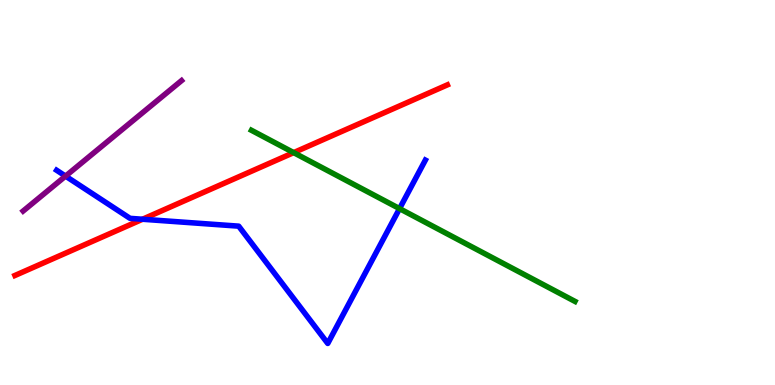[{'lines': ['blue', 'red'], 'intersections': [{'x': 1.84, 'y': 4.31}]}, {'lines': ['green', 'red'], 'intersections': [{'x': 3.79, 'y': 6.04}]}, {'lines': ['purple', 'red'], 'intersections': []}, {'lines': ['blue', 'green'], 'intersections': [{'x': 5.16, 'y': 4.58}]}, {'lines': ['blue', 'purple'], 'intersections': [{'x': 0.846, 'y': 5.43}]}, {'lines': ['green', 'purple'], 'intersections': []}]